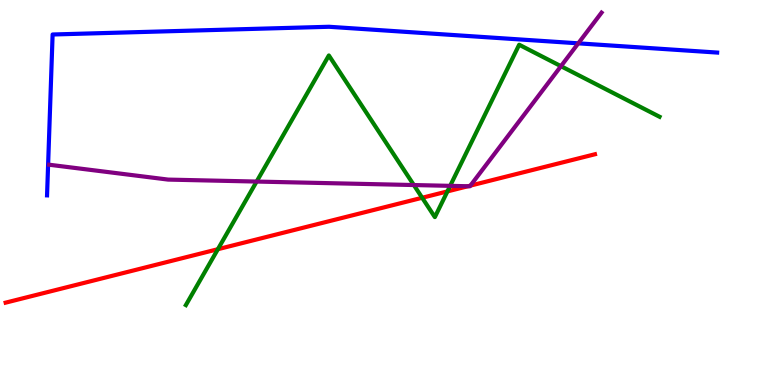[{'lines': ['blue', 'red'], 'intersections': []}, {'lines': ['green', 'red'], 'intersections': [{'x': 2.81, 'y': 3.53}, {'x': 5.45, 'y': 4.86}, {'x': 5.77, 'y': 5.03}]}, {'lines': ['purple', 'red'], 'intersections': [{'x': 6.04, 'y': 5.16}, {'x': 6.07, 'y': 5.18}]}, {'lines': ['blue', 'green'], 'intersections': []}, {'lines': ['blue', 'purple'], 'intersections': [{'x': 7.46, 'y': 8.87}]}, {'lines': ['green', 'purple'], 'intersections': [{'x': 3.31, 'y': 5.28}, {'x': 5.34, 'y': 5.19}, {'x': 5.81, 'y': 5.17}, {'x': 7.24, 'y': 8.28}]}]